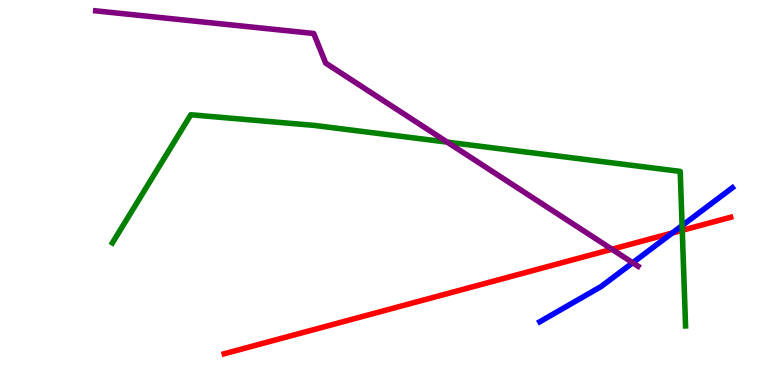[{'lines': ['blue', 'red'], 'intersections': [{'x': 8.67, 'y': 3.95}]}, {'lines': ['green', 'red'], 'intersections': [{'x': 8.8, 'y': 4.02}]}, {'lines': ['purple', 'red'], 'intersections': [{'x': 7.9, 'y': 3.53}]}, {'lines': ['blue', 'green'], 'intersections': [{'x': 8.8, 'y': 4.14}]}, {'lines': ['blue', 'purple'], 'intersections': [{'x': 8.16, 'y': 3.18}]}, {'lines': ['green', 'purple'], 'intersections': [{'x': 5.77, 'y': 6.31}]}]